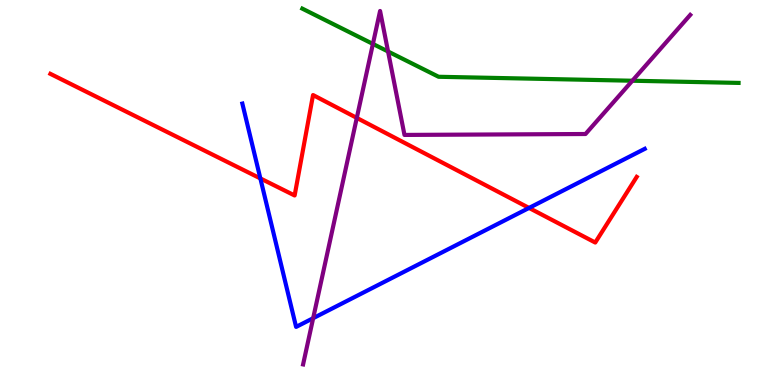[{'lines': ['blue', 'red'], 'intersections': [{'x': 3.36, 'y': 5.37}, {'x': 6.83, 'y': 4.6}]}, {'lines': ['green', 'red'], 'intersections': []}, {'lines': ['purple', 'red'], 'intersections': [{'x': 4.6, 'y': 6.94}]}, {'lines': ['blue', 'green'], 'intersections': []}, {'lines': ['blue', 'purple'], 'intersections': [{'x': 4.04, 'y': 1.74}]}, {'lines': ['green', 'purple'], 'intersections': [{'x': 4.81, 'y': 8.86}, {'x': 5.01, 'y': 8.66}, {'x': 8.16, 'y': 7.9}]}]